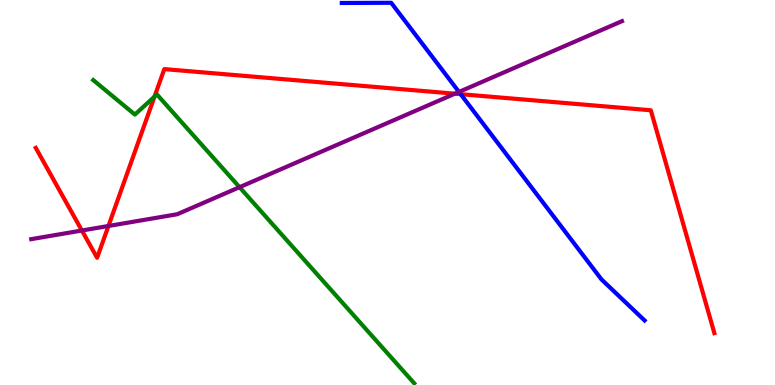[{'lines': ['blue', 'red'], 'intersections': [{'x': 5.94, 'y': 7.55}]}, {'lines': ['green', 'red'], 'intersections': [{'x': 1.99, 'y': 7.49}]}, {'lines': ['purple', 'red'], 'intersections': [{'x': 1.06, 'y': 4.01}, {'x': 1.4, 'y': 4.13}, {'x': 5.87, 'y': 7.57}]}, {'lines': ['blue', 'green'], 'intersections': []}, {'lines': ['blue', 'purple'], 'intersections': [{'x': 5.92, 'y': 7.61}]}, {'lines': ['green', 'purple'], 'intersections': [{'x': 3.09, 'y': 5.14}]}]